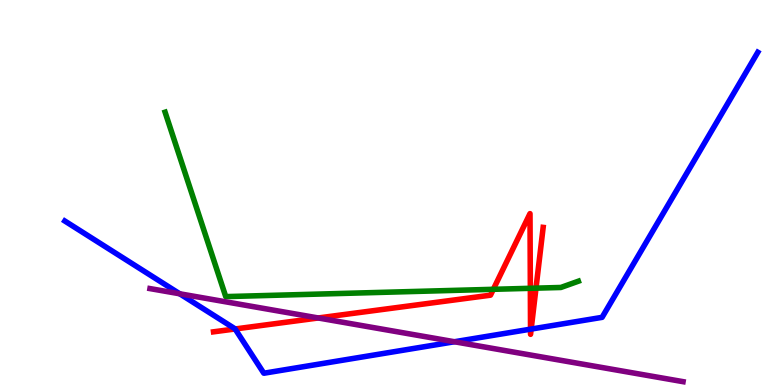[{'lines': ['blue', 'red'], 'intersections': [{'x': 3.03, 'y': 1.46}, {'x': 6.85, 'y': 1.45}, {'x': 6.85, 'y': 1.45}]}, {'lines': ['green', 'red'], 'intersections': [{'x': 6.37, 'y': 2.49}, {'x': 6.84, 'y': 2.51}, {'x': 6.92, 'y': 2.52}]}, {'lines': ['purple', 'red'], 'intersections': [{'x': 4.11, 'y': 1.74}]}, {'lines': ['blue', 'green'], 'intersections': []}, {'lines': ['blue', 'purple'], 'intersections': [{'x': 2.32, 'y': 2.37}, {'x': 5.86, 'y': 1.12}]}, {'lines': ['green', 'purple'], 'intersections': []}]